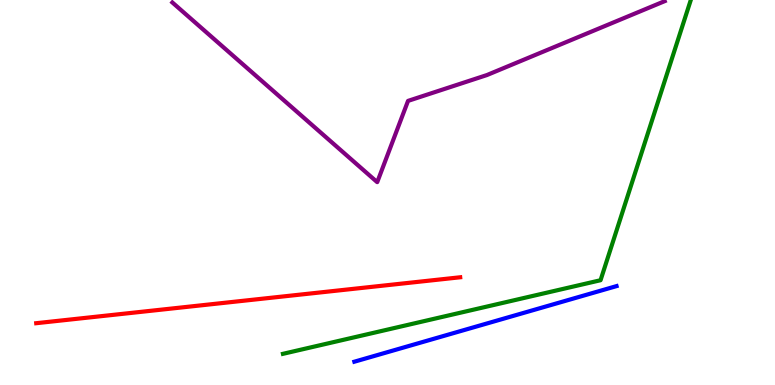[{'lines': ['blue', 'red'], 'intersections': []}, {'lines': ['green', 'red'], 'intersections': []}, {'lines': ['purple', 'red'], 'intersections': []}, {'lines': ['blue', 'green'], 'intersections': []}, {'lines': ['blue', 'purple'], 'intersections': []}, {'lines': ['green', 'purple'], 'intersections': []}]